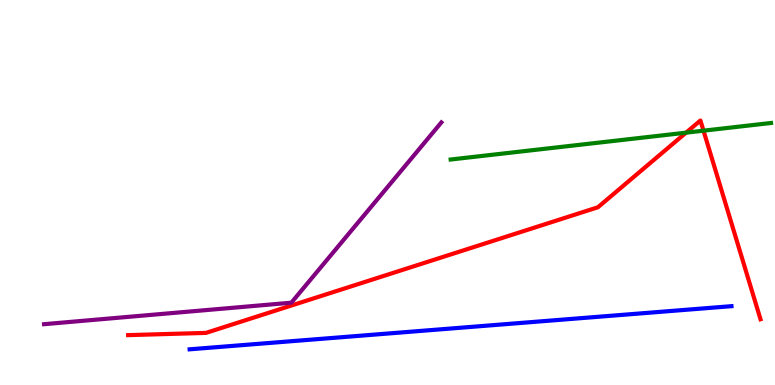[{'lines': ['blue', 'red'], 'intersections': []}, {'lines': ['green', 'red'], 'intersections': [{'x': 8.85, 'y': 6.55}, {'x': 9.08, 'y': 6.61}]}, {'lines': ['purple', 'red'], 'intersections': []}, {'lines': ['blue', 'green'], 'intersections': []}, {'lines': ['blue', 'purple'], 'intersections': []}, {'lines': ['green', 'purple'], 'intersections': []}]